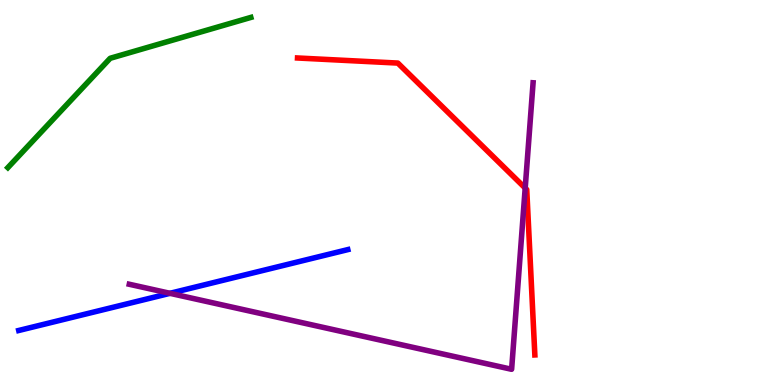[{'lines': ['blue', 'red'], 'intersections': []}, {'lines': ['green', 'red'], 'intersections': []}, {'lines': ['purple', 'red'], 'intersections': [{'x': 6.78, 'y': 5.12}]}, {'lines': ['blue', 'green'], 'intersections': []}, {'lines': ['blue', 'purple'], 'intersections': [{'x': 2.19, 'y': 2.38}]}, {'lines': ['green', 'purple'], 'intersections': []}]